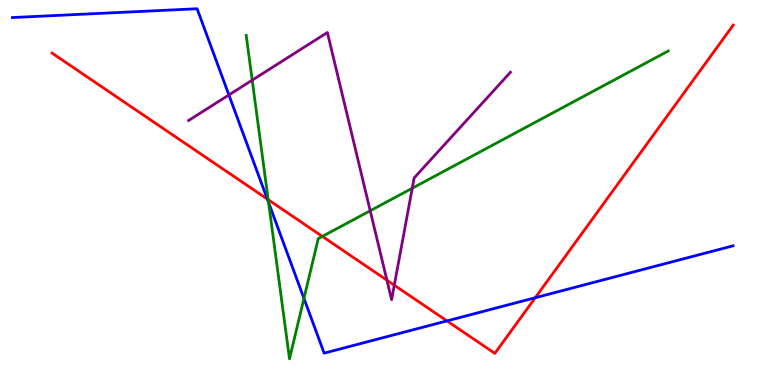[{'lines': ['blue', 'red'], 'intersections': [{'x': 3.45, 'y': 4.83}, {'x': 5.77, 'y': 1.66}, {'x': 6.91, 'y': 2.27}]}, {'lines': ['green', 'red'], 'intersections': [{'x': 3.46, 'y': 4.81}, {'x': 4.16, 'y': 3.86}]}, {'lines': ['purple', 'red'], 'intersections': [{'x': 4.99, 'y': 2.72}, {'x': 5.09, 'y': 2.59}]}, {'lines': ['blue', 'green'], 'intersections': [{'x': 3.47, 'y': 4.74}, {'x': 3.92, 'y': 2.25}]}, {'lines': ['blue', 'purple'], 'intersections': [{'x': 2.95, 'y': 7.53}]}, {'lines': ['green', 'purple'], 'intersections': [{'x': 3.25, 'y': 7.92}, {'x': 4.78, 'y': 4.53}, {'x': 5.32, 'y': 5.11}]}]